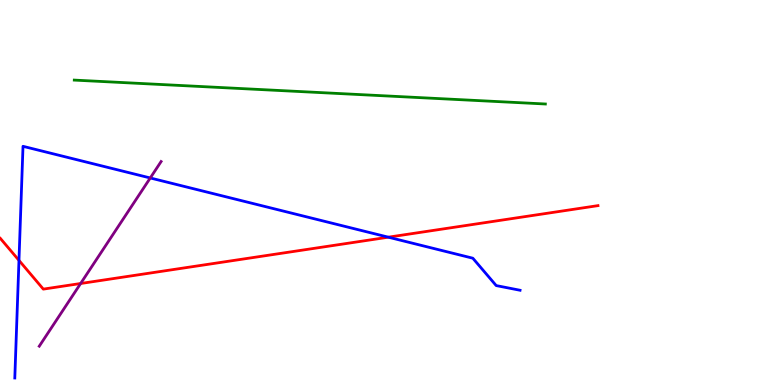[{'lines': ['blue', 'red'], 'intersections': [{'x': 0.245, 'y': 3.24}, {'x': 5.01, 'y': 3.84}]}, {'lines': ['green', 'red'], 'intersections': []}, {'lines': ['purple', 'red'], 'intersections': [{'x': 1.04, 'y': 2.64}]}, {'lines': ['blue', 'green'], 'intersections': []}, {'lines': ['blue', 'purple'], 'intersections': [{'x': 1.94, 'y': 5.38}]}, {'lines': ['green', 'purple'], 'intersections': []}]